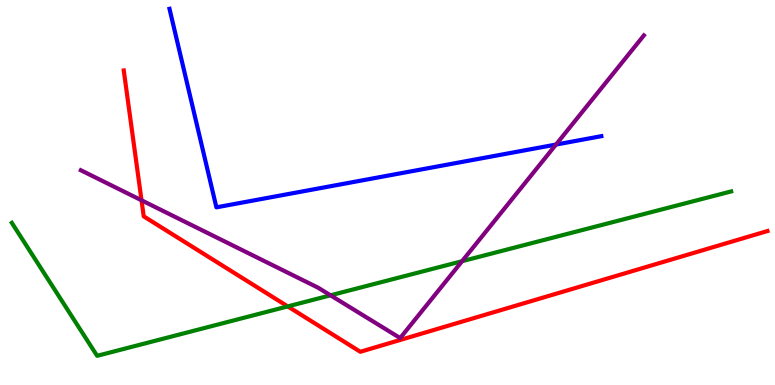[{'lines': ['blue', 'red'], 'intersections': []}, {'lines': ['green', 'red'], 'intersections': [{'x': 3.71, 'y': 2.04}]}, {'lines': ['purple', 'red'], 'intersections': [{'x': 1.83, 'y': 4.8}]}, {'lines': ['blue', 'green'], 'intersections': []}, {'lines': ['blue', 'purple'], 'intersections': [{'x': 7.17, 'y': 6.25}]}, {'lines': ['green', 'purple'], 'intersections': [{'x': 4.26, 'y': 2.33}, {'x': 5.96, 'y': 3.22}]}]